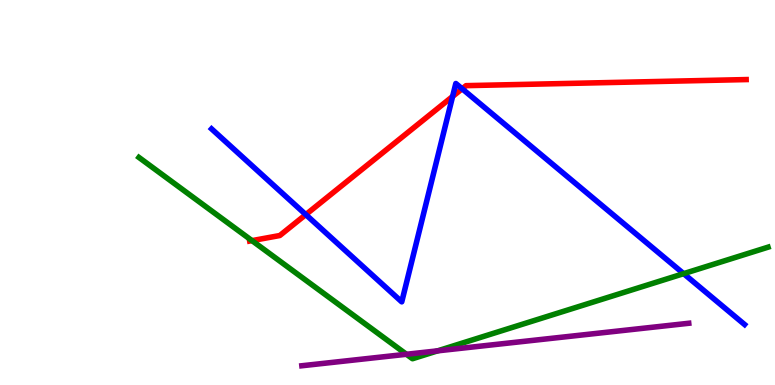[{'lines': ['blue', 'red'], 'intersections': [{'x': 3.95, 'y': 4.43}, {'x': 5.84, 'y': 7.49}, {'x': 5.96, 'y': 7.69}]}, {'lines': ['green', 'red'], 'intersections': [{'x': 3.25, 'y': 3.75}]}, {'lines': ['purple', 'red'], 'intersections': []}, {'lines': ['blue', 'green'], 'intersections': [{'x': 8.82, 'y': 2.89}]}, {'lines': ['blue', 'purple'], 'intersections': []}, {'lines': ['green', 'purple'], 'intersections': [{'x': 5.24, 'y': 0.798}, {'x': 5.65, 'y': 0.887}]}]